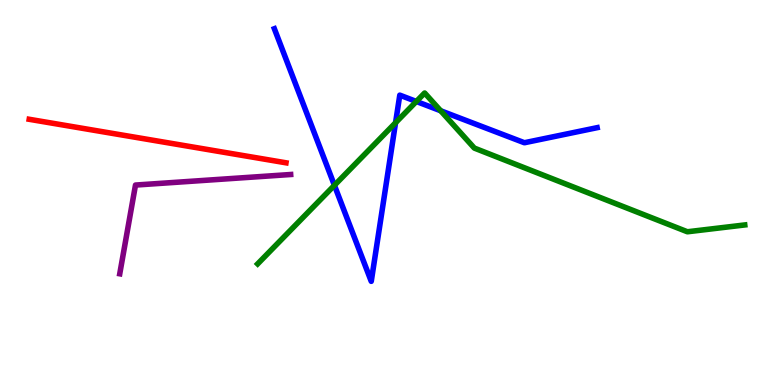[{'lines': ['blue', 'red'], 'intersections': []}, {'lines': ['green', 'red'], 'intersections': []}, {'lines': ['purple', 'red'], 'intersections': []}, {'lines': ['blue', 'green'], 'intersections': [{'x': 4.32, 'y': 5.19}, {'x': 5.1, 'y': 6.81}, {'x': 5.37, 'y': 7.36}, {'x': 5.69, 'y': 7.12}]}, {'lines': ['blue', 'purple'], 'intersections': []}, {'lines': ['green', 'purple'], 'intersections': []}]